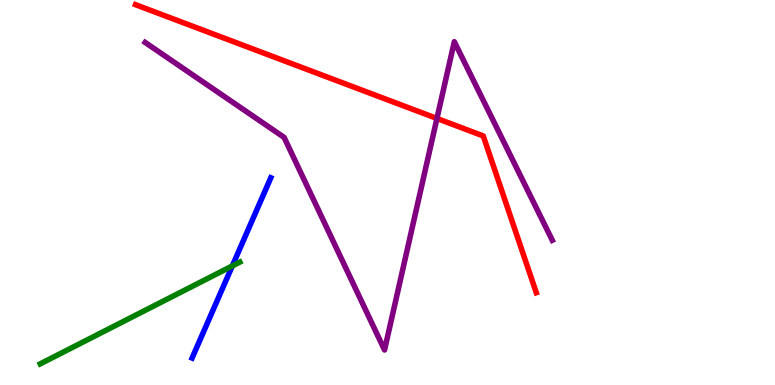[{'lines': ['blue', 'red'], 'intersections': []}, {'lines': ['green', 'red'], 'intersections': []}, {'lines': ['purple', 'red'], 'intersections': [{'x': 5.64, 'y': 6.92}]}, {'lines': ['blue', 'green'], 'intersections': [{'x': 3.0, 'y': 3.09}]}, {'lines': ['blue', 'purple'], 'intersections': []}, {'lines': ['green', 'purple'], 'intersections': []}]